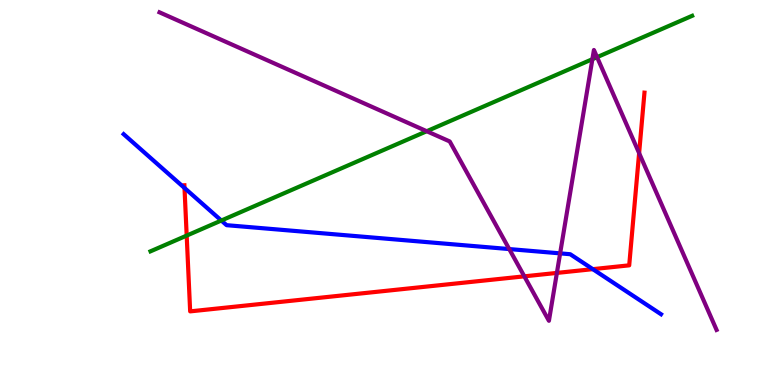[{'lines': ['blue', 'red'], 'intersections': [{'x': 2.38, 'y': 5.12}, {'x': 7.65, 'y': 3.01}]}, {'lines': ['green', 'red'], 'intersections': [{'x': 2.41, 'y': 3.88}]}, {'lines': ['purple', 'red'], 'intersections': [{'x': 6.77, 'y': 2.82}, {'x': 7.19, 'y': 2.91}, {'x': 8.25, 'y': 6.02}]}, {'lines': ['blue', 'green'], 'intersections': [{'x': 2.86, 'y': 4.27}]}, {'lines': ['blue', 'purple'], 'intersections': [{'x': 6.57, 'y': 3.53}, {'x': 7.23, 'y': 3.42}]}, {'lines': ['green', 'purple'], 'intersections': [{'x': 5.51, 'y': 6.59}, {'x': 7.64, 'y': 8.46}, {'x': 7.7, 'y': 8.52}]}]